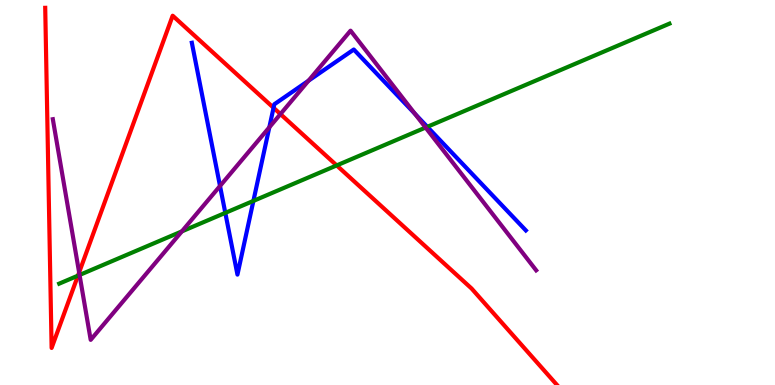[{'lines': ['blue', 'red'], 'intersections': [{'x': 3.53, 'y': 7.2}]}, {'lines': ['green', 'red'], 'intersections': [{'x': 1.01, 'y': 2.84}, {'x': 4.34, 'y': 5.7}]}, {'lines': ['purple', 'red'], 'intersections': [{'x': 1.02, 'y': 2.92}, {'x': 3.62, 'y': 7.04}]}, {'lines': ['blue', 'green'], 'intersections': [{'x': 2.91, 'y': 4.47}, {'x': 3.27, 'y': 4.78}, {'x': 5.51, 'y': 6.71}]}, {'lines': ['blue', 'purple'], 'intersections': [{'x': 2.84, 'y': 5.17}, {'x': 3.48, 'y': 6.69}, {'x': 3.98, 'y': 7.9}, {'x': 5.35, 'y': 7.04}]}, {'lines': ['green', 'purple'], 'intersections': [{'x': 1.03, 'y': 2.86}, {'x': 2.35, 'y': 3.99}, {'x': 5.49, 'y': 6.69}]}]